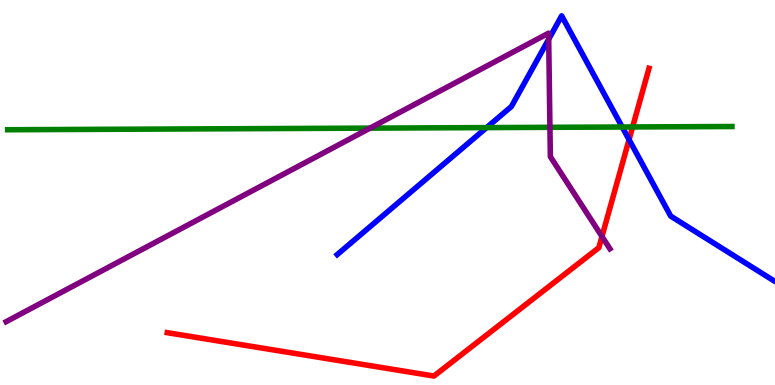[{'lines': ['blue', 'red'], 'intersections': [{'x': 8.12, 'y': 6.37}]}, {'lines': ['green', 'red'], 'intersections': [{'x': 8.16, 'y': 6.7}]}, {'lines': ['purple', 'red'], 'intersections': [{'x': 7.77, 'y': 3.86}]}, {'lines': ['blue', 'green'], 'intersections': [{'x': 6.28, 'y': 6.69}, {'x': 8.03, 'y': 6.7}]}, {'lines': ['blue', 'purple'], 'intersections': [{'x': 7.08, 'y': 8.98}]}, {'lines': ['green', 'purple'], 'intersections': [{'x': 4.77, 'y': 6.67}, {'x': 7.1, 'y': 6.69}]}]